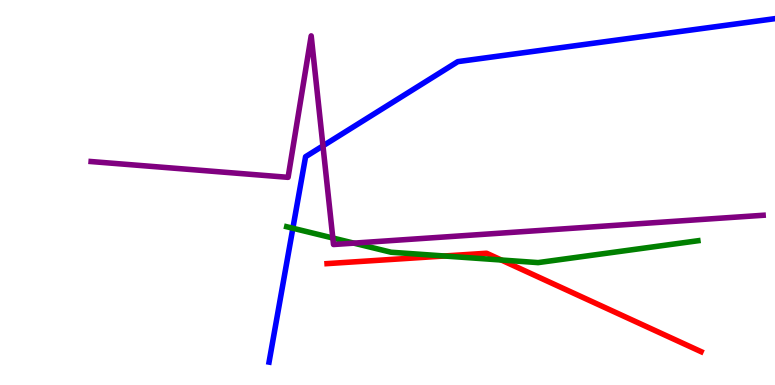[{'lines': ['blue', 'red'], 'intersections': []}, {'lines': ['green', 'red'], 'intersections': [{'x': 5.73, 'y': 3.35}, {'x': 6.47, 'y': 3.25}]}, {'lines': ['purple', 'red'], 'intersections': []}, {'lines': ['blue', 'green'], 'intersections': [{'x': 3.78, 'y': 4.07}]}, {'lines': ['blue', 'purple'], 'intersections': [{'x': 4.17, 'y': 6.21}]}, {'lines': ['green', 'purple'], 'intersections': [{'x': 4.29, 'y': 3.82}, {'x': 4.57, 'y': 3.68}]}]